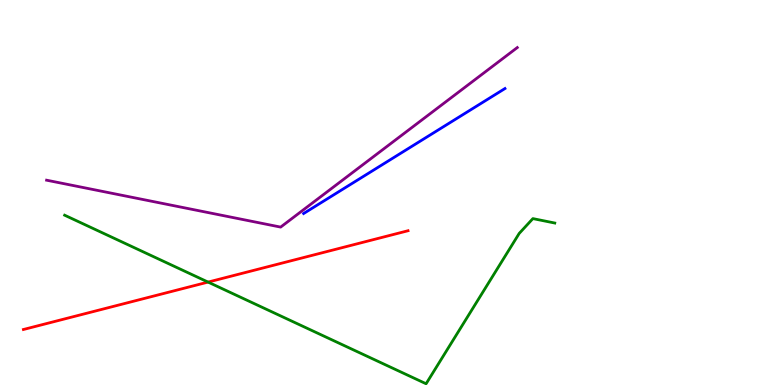[{'lines': ['blue', 'red'], 'intersections': []}, {'lines': ['green', 'red'], 'intersections': [{'x': 2.68, 'y': 2.67}]}, {'lines': ['purple', 'red'], 'intersections': []}, {'lines': ['blue', 'green'], 'intersections': []}, {'lines': ['blue', 'purple'], 'intersections': []}, {'lines': ['green', 'purple'], 'intersections': []}]